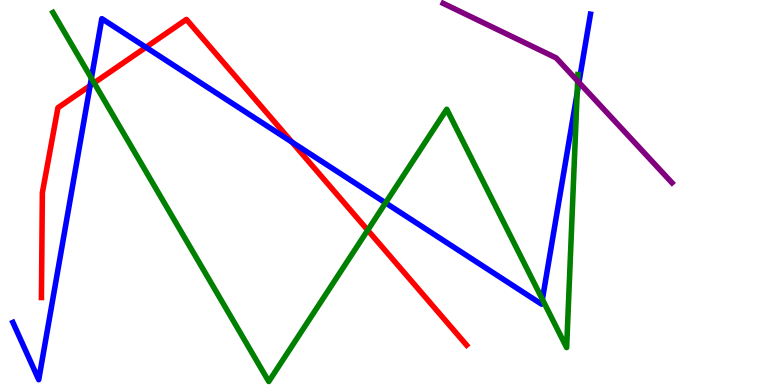[{'lines': ['blue', 'red'], 'intersections': [{'x': 1.16, 'y': 7.78}, {'x': 1.88, 'y': 8.77}, {'x': 3.77, 'y': 6.31}]}, {'lines': ['green', 'red'], 'intersections': [{'x': 1.21, 'y': 7.85}, {'x': 4.74, 'y': 4.02}]}, {'lines': ['purple', 'red'], 'intersections': []}, {'lines': ['blue', 'green'], 'intersections': [{'x': 1.18, 'y': 7.97}, {'x': 4.98, 'y': 4.73}, {'x': 7.0, 'y': 2.22}, {'x': 7.45, 'y': 7.58}]}, {'lines': ['blue', 'purple'], 'intersections': [{'x': 7.47, 'y': 7.86}]}, {'lines': ['green', 'purple'], 'intersections': [{'x': 7.45, 'y': 7.9}]}]